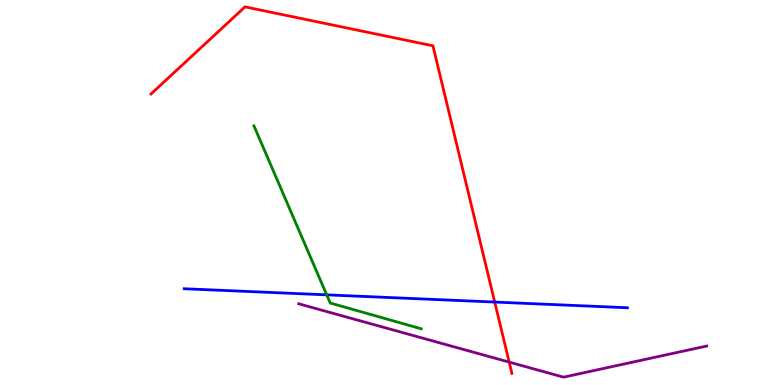[{'lines': ['blue', 'red'], 'intersections': [{'x': 6.38, 'y': 2.15}]}, {'lines': ['green', 'red'], 'intersections': []}, {'lines': ['purple', 'red'], 'intersections': [{'x': 6.57, 'y': 0.595}]}, {'lines': ['blue', 'green'], 'intersections': [{'x': 4.22, 'y': 2.34}]}, {'lines': ['blue', 'purple'], 'intersections': []}, {'lines': ['green', 'purple'], 'intersections': []}]